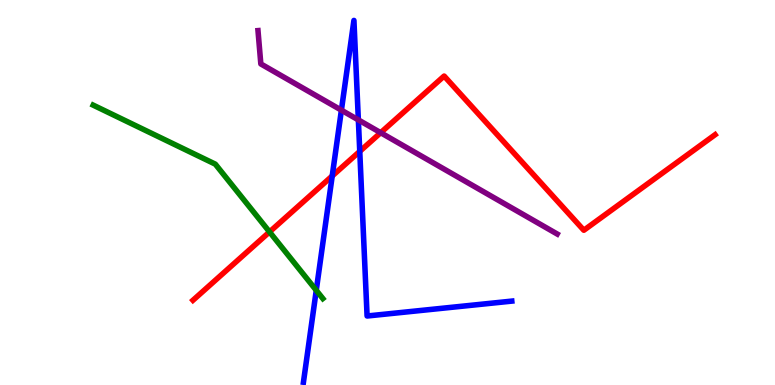[{'lines': ['blue', 'red'], 'intersections': [{'x': 4.29, 'y': 5.43}, {'x': 4.64, 'y': 6.07}]}, {'lines': ['green', 'red'], 'intersections': [{'x': 3.48, 'y': 3.98}]}, {'lines': ['purple', 'red'], 'intersections': [{'x': 4.91, 'y': 6.55}]}, {'lines': ['blue', 'green'], 'intersections': [{'x': 4.08, 'y': 2.46}]}, {'lines': ['blue', 'purple'], 'intersections': [{'x': 4.41, 'y': 7.14}, {'x': 4.62, 'y': 6.89}]}, {'lines': ['green', 'purple'], 'intersections': []}]